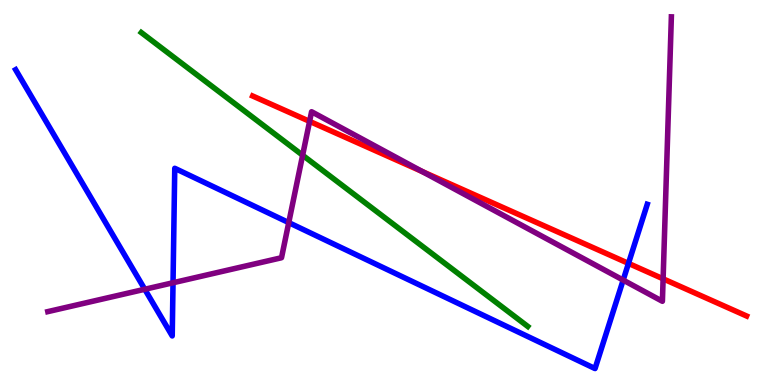[{'lines': ['blue', 'red'], 'intersections': [{'x': 8.11, 'y': 3.16}]}, {'lines': ['green', 'red'], 'intersections': []}, {'lines': ['purple', 'red'], 'intersections': [{'x': 3.99, 'y': 6.85}, {'x': 5.45, 'y': 5.54}, {'x': 8.56, 'y': 2.76}]}, {'lines': ['blue', 'green'], 'intersections': []}, {'lines': ['blue', 'purple'], 'intersections': [{'x': 1.87, 'y': 2.49}, {'x': 2.23, 'y': 2.66}, {'x': 3.73, 'y': 4.22}, {'x': 8.04, 'y': 2.72}]}, {'lines': ['green', 'purple'], 'intersections': [{'x': 3.9, 'y': 5.97}]}]